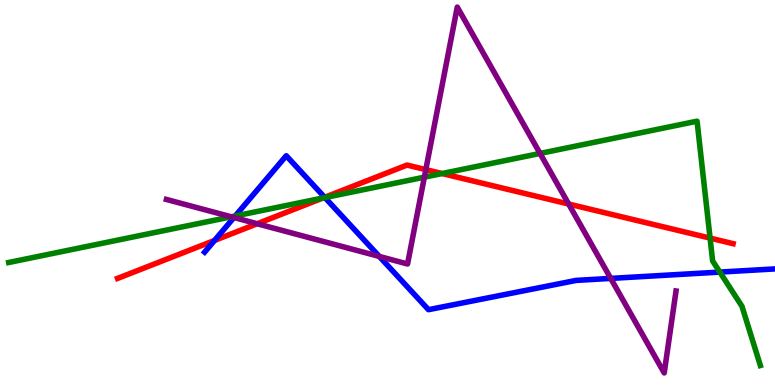[{'lines': ['blue', 'red'], 'intersections': [{'x': 2.77, 'y': 3.75}, {'x': 4.19, 'y': 4.87}]}, {'lines': ['green', 'red'], 'intersections': [{'x': 4.17, 'y': 4.86}, {'x': 5.7, 'y': 5.49}, {'x': 9.16, 'y': 3.82}]}, {'lines': ['purple', 'red'], 'intersections': [{'x': 3.32, 'y': 4.19}, {'x': 5.49, 'y': 5.59}, {'x': 7.34, 'y': 4.7}]}, {'lines': ['blue', 'green'], 'intersections': [{'x': 3.04, 'y': 4.39}, {'x': 4.19, 'y': 4.87}, {'x': 9.29, 'y': 2.93}]}, {'lines': ['blue', 'purple'], 'intersections': [{'x': 3.02, 'y': 4.35}, {'x': 4.89, 'y': 3.34}, {'x': 7.88, 'y': 2.77}]}, {'lines': ['green', 'purple'], 'intersections': [{'x': 2.98, 'y': 4.37}, {'x': 5.48, 'y': 5.4}, {'x': 6.97, 'y': 6.01}]}]